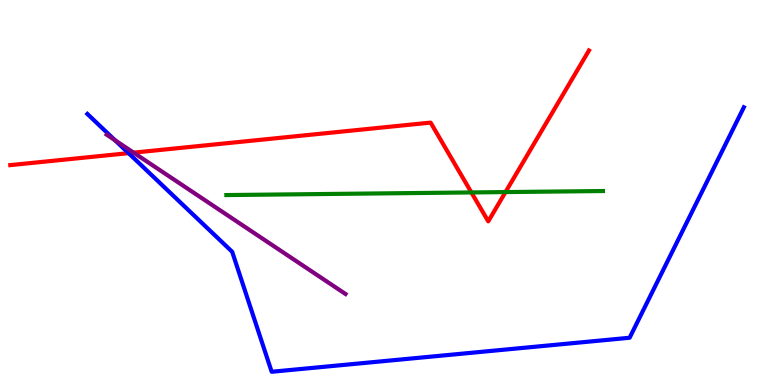[{'lines': ['blue', 'red'], 'intersections': [{'x': 1.66, 'y': 6.02}]}, {'lines': ['green', 'red'], 'intersections': [{'x': 6.08, 'y': 5.0}, {'x': 6.52, 'y': 5.01}]}, {'lines': ['purple', 'red'], 'intersections': [{'x': 1.72, 'y': 6.04}]}, {'lines': ['blue', 'green'], 'intersections': []}, {'lines': ['blue', 'purple'], 'intersections': [{'x': 1.48, 'y': 6.36}]}, {'lines': ['green', 'purple'], 'intersections': []}]